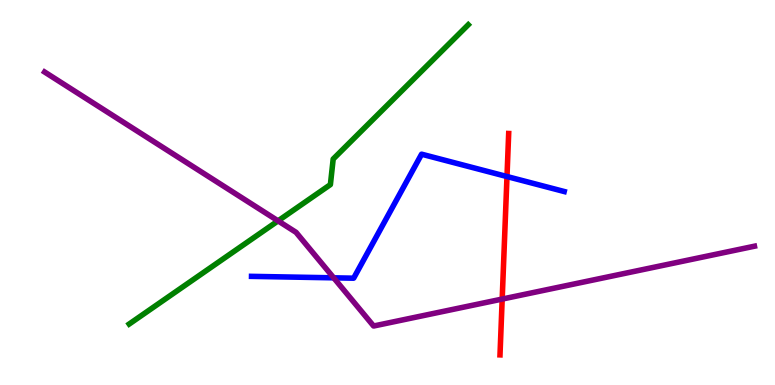[{'lines': ['blue', 'red'], 'intersections': [{'x': 6.54, 'y': 5.41}]}, {'lines': ['green', 'red'], 'intersections': []}, {'lines': ['purple', 'red'], 'intersections': [{'x': 6.48, 'y': 2.23}]}, {'lines': ['blue', 'green'], 'intersections': []}, {'lines': ['blue', 'purple'], 'intersections': [{'x': 4.31, 'y': 2.78}]}, {'lines': ['green', 'purple'], 'intersections': [{'x': 3.59, 'y': 4.26}]}]